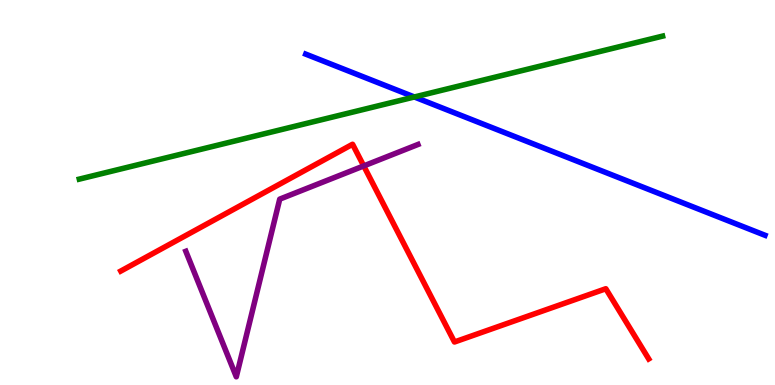[{'lines': ['blue', 'red'], 'intersections': []}, {'lines': ['green', 'red'], 'intersections': []}, {'lines': ['purple', 'red'], 'intersections': [{'x': 4.69, 'y': 5.69}]}, {'lines': ['blue', 'green'], 'intersections': [{'x': 5.35, 'y': 7.48}]}, {'lines': ['blue', 'purple'], 'intersections': []}, {'lines': ['green', 'purple'], 'intersections': []}]